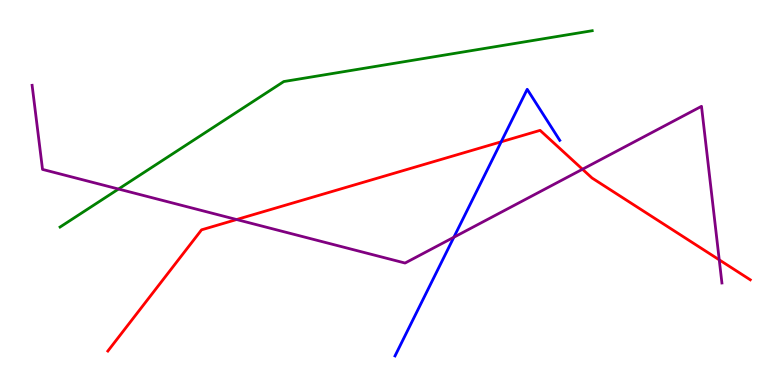[{'lines': ['blue', 'red'], 'intersections': [{'x': 6.47, 'y': 6.32}]}, {'lines': ['green', 'red'], 'intersections': []}, {'lines': ['purple', 'red'], 'intersections': [{'x': 3.05, 'y': 4.3}, {'x': 7.52, 'y': 5.6}, {'x': 9.28, 'y': 3.25}]}, {'lines': ['blue', 'green'], 'intersections': []}, {'lines': ['blue', 'purple'], 'intersections': [{'x': 5.86, 'y': 3.84}]}, {'lines': ['green', 'purple'], 'intersections': [{'x': 1.53, 'y': 5.09}]}]